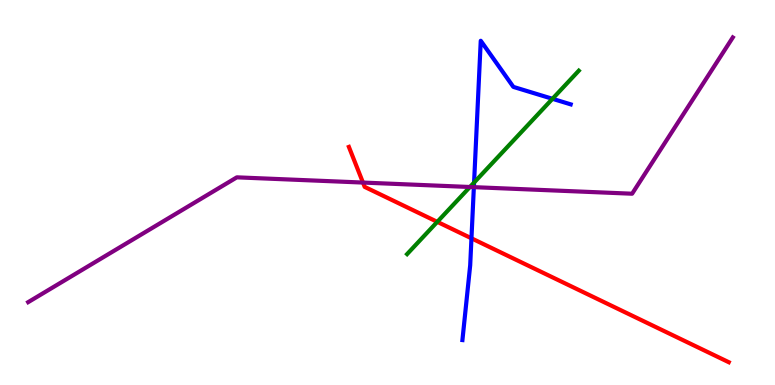[{'lines': ['blue', 'red'], 'intersections': [{'x': 6.08, 'y': 3.81}]}, {'lines': ['green', 'red'], 'intersections': [{'x': 5.64, 'y': 4.24}]}, {'lines': ['purple', 'red'], 'intersections': [{'x': 4.68, 'y': 5.26}]}, {'lines': ['blue', 'green'], 'intersections': [{'x': 6.12, 'y': 5.26}, {'x': 7.13, 'y': 7.43}]}, {'lines': ['blue', 'purple'], 'intersections': [{'x': 6.11, 'y': 5.14}]}, {'lines': ['green', 'purple'], 'intersections': [{'x': 6.06, 'y': 5.14}]}]